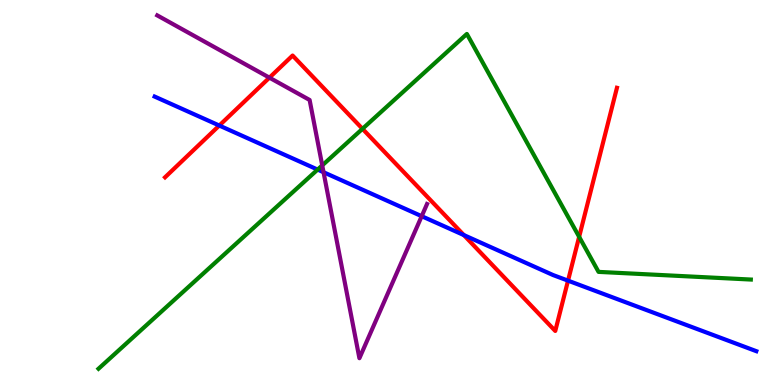[{'lines': ['blue', 'red'], 'intersections': [{'x': 2.83, 'y': 6.74}, {'x': 5.98, 'y': 3.89}, {'x': 7.33, 'y': 2.71}]}, {'lines': ['green', 'red'], 'intersections': [{'x': 4.68, 'y': 6.65}, {'x': 7.47, 'y': 3.85}]}, {'lines': ['purple', 'red'], 'intersections': [{'x': 3.48, 'y': 7.98}]}, {'lines': ['blue', 'green'], 'intersections': [{'x': 4.1, 'y': 5.6}]}, {'lines': ['blue', 'purple'], 'intersections': [{'x': 4.17, 'y': 5.53}, {'x': 5.44, 'y': 4.38}]}, {'lines': ['green', 'purple'], 'intersections': [{'x': 4.16, 'y': 5.7}]}]